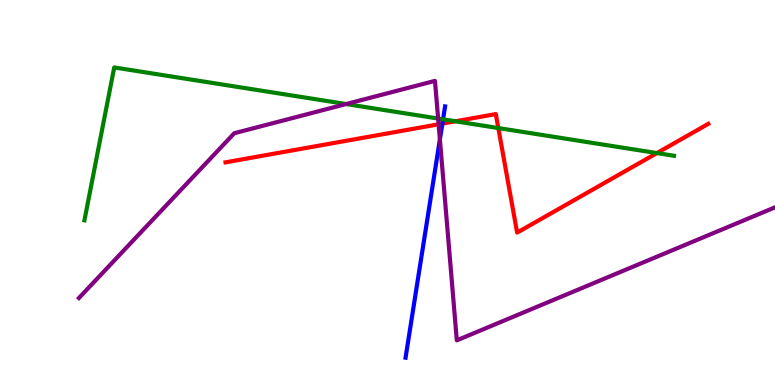[{'lines': ['blue', 'red'], 'intersections': [{'x': 5.71, 'y': 6.79}]}, {'lines': ['green', 'red'], 'intersections': [{'x': 5.88, 'y': 6.85}, {'x': 6.43, 'y': 6.67}, {'x': 8.48, 'y': 6.02}]}, {'lines': ['purple', 'red'], 'intersections': [{'x': 5.66, 'y': 6.77}]}, {'lines': ['blue', 'green'], 'intersections': [{'x': 5.72, 'y': 6.9}]}, {'lines': ['blue', 'purple'], 'intersections': [{'x': 5.68, 'y': 6.38}]}, {'lines': ['green', 'purple'], 'intersections': [{'x': 4.47, 'y': 7.3}, {'x': 5.65, 'y': 6.92}]}]